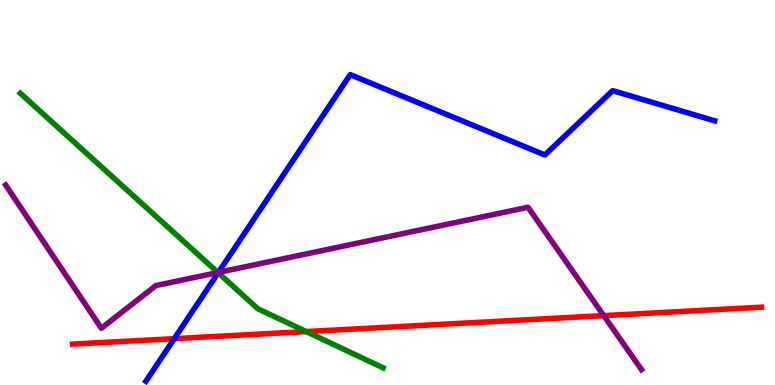[{'lines': ['blue', 'red'], 'intersections': [{'x': 2.25, 'y': 1.2}]}, {'lines': ['green', 'red'], 'intersections': [{'x': 3.95, 'y': 1.39}]}, {'lines': ['purple', 'red'], 'intersections': [{'x': 7.79, 'y': 1.8}]}, {'lines': ['blue', 'green'], 'intersections': [{'x': 2.82, 'y': 2.92}]}, {'lines': ['blue', 'purple'], 'intersections': [{'x': 2.82, 'y': 2.92}]}, {'lines': ['green', 'purple'], 'intersections': [{'x': 2.81, 'y': 2.92}]}]